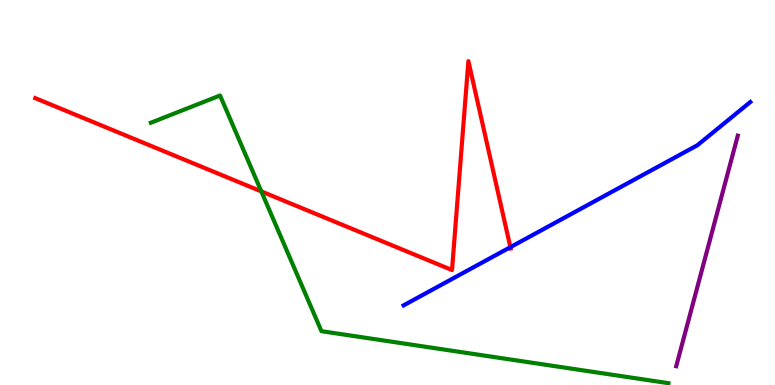[{'lines': ['blue', 'red'], 'intersections': [{'x': 6.59, 'y': 3.58}]}, {'lines': ['green', 'red'], 'intersections': [{'x': 3.37, 'y': 5.03}]}, {'lines': ['purple', 'red'], 'intersections': []}, {'lines': ['blue', 'green'], 'intersections': []}, {'lines': ['blue', 'purple'], 'intersections': []}, {'lines': ['green', 'purple'], 'intersections': []}]